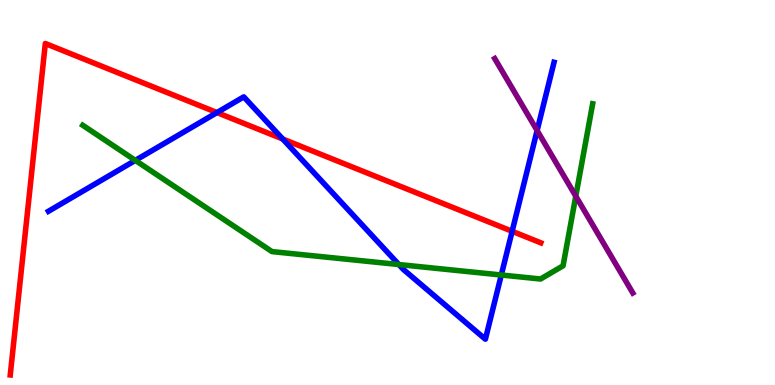[{'lines': ['blue', 'red'], 'intersections': [{'x': 2.8, 'y': 7.08}, {'x': 3.65, 'y': 6.39}, {'x': 6.61, 'y': 3.99}]}, {'lines': ['green', 'red'], 'intersections': []}, {'lines': ['purple', 'red'], 'intersections': []}, {'lines': ['blue', 'green'], 'intersections': [{'x': 1.75, 'y': 5.83}, {'x': 5.15, 'y': 3.13}, {'x': 6.47, 'y': 2.86}]}, {'lines': ['blue', 'purple'], 'intersections': [{'x': 6.93, 'y': 6.61}]}, {'lines': ['green', 'purple'], 'intersections': [{'x': 7.43, 'y': 4.9}]}]